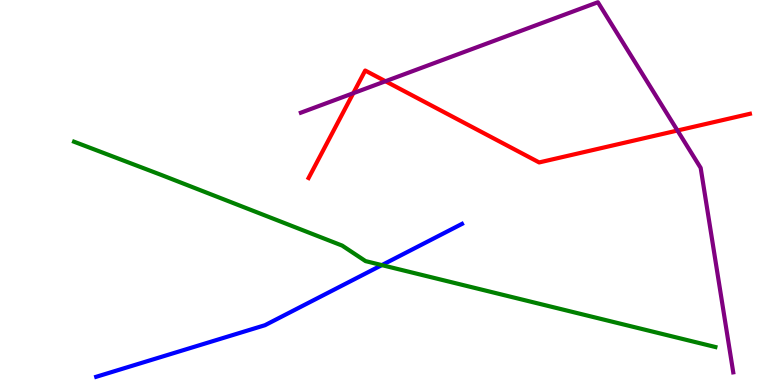[{'lines': ['blue', 'red'], 'intersections': []}, {'lines': ['green', 'red'], 'intersections': []}, {'lines': ['purple', 'red'], 'intersections': [{'x': 4.56, 'y': 7.58}, {'x': 4.97, 'y': 7.89}, {'x': 8.74, 'y': 6.61}]}, {'lines': ['blue', 'green'], 'intersections': [{'x': 4.93, 'y': 3.11}]}, {'lines': ['blue', 'purple'], 'intersections': []}, {'lines': ['green', 'purple'], 'intersections': []}]